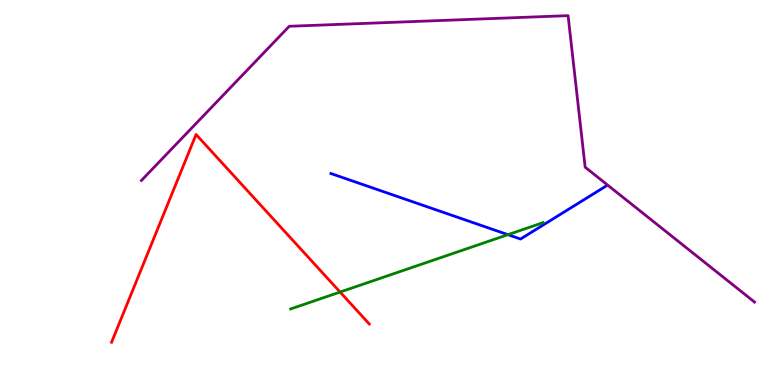[{'lines': ['blue', 'red'], 'intersections': []}, {'lines': ['green', 'red'], 'intersections': [{'x': 4.39, 'y': 2.41}]}, {'lines': ['purple', 'red'], 'intersections': []}, {'lines': ['blue', 'green'], 'intersections': [{'x': 6.55, 'y': 3.9}]}, {'lines': ['blue', 'purple'], 'intersections': []}, {'lines': ['green', 'purple'], 'intersections': []}]